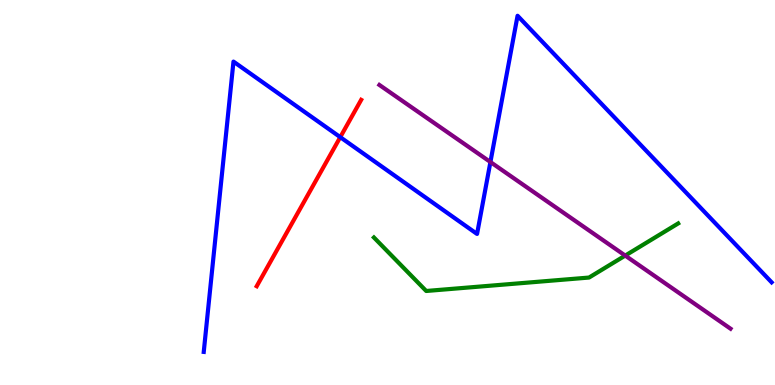[{'lines': ['blue', 'red'], 'intersections': [{'x': 4.39, 'y': 6.44}]}, {'lines': ['green', 'red'], 'intersections': []}, {'lines': ['purple', 'red'], 'intersections': []}, {'lines': ['blue', 'green'], 'intersections': []}, {'lines': ['blue', 'purple'], 'intersections': [{'x': 6.33, 'y': 5.79}]}, {'lines': ['green', 'purple'], 'intersections': [{'x': 8.07, 'y': 3.36}]}]